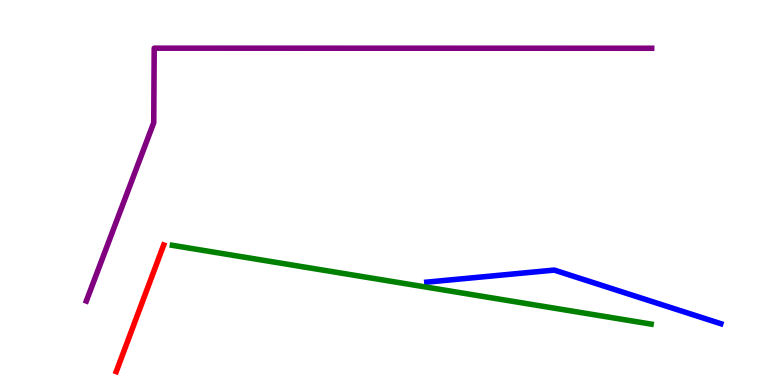[{'lines': ['blue', 'red'], 'intersections': []}, {'lines': ['green', 'red'], 'intersections': []}, {'lines': ['purple', 'red'], 'intersections': []}, {'lines': ['blue', 'green'], 'intersections': []}, {'lines': ['blue', 'purple'], 'intersections': []}, {'lines': ['green', 'purple'], 'intersections': []}]